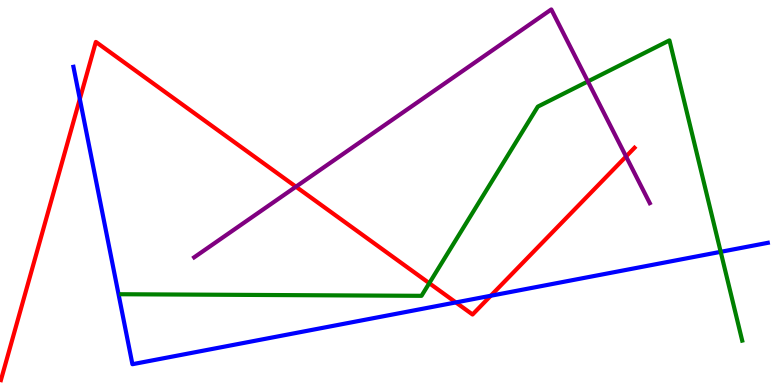[{'lines': ['blue', 'red'], 'intersections': [{'x': 1.03, 'y': 7.43}, {'x': 5.88, 'y': 2.14}, {'x': 6.33, 'y': 2.32}]}, {'lines': ['green', 'red'], 'intersections': [{'x': 5.54, 'y': 2.64}]}, {'lines': ['purple', 'red'], 'intersections': [{'x': 3.82, 'y': 5.15}, {'x': 8.08, 'y': 5.94}]}, {'lines': ['blue', 'green'], 'intersections': [{'x': 9.3, 'y': 3.46}]}, {'lines': ['blue', 'purple'], 'intersections': []}, {'lines': ['green', 'purple'], 'intersections': [{'x': 7.59, 'y': 7.89}]}]